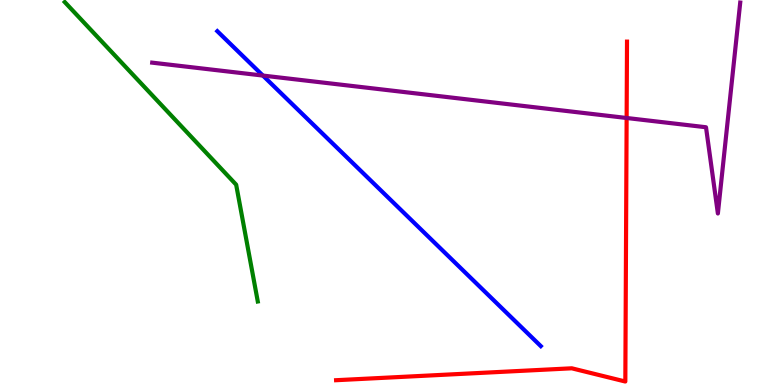[{'lines': ['blue', 'red'], 'intersections': []}, {'lines': ['green', 'red'], 'intersections': []}, {'lines': ['purple', 'red'], 'intersections': [{'x': 8.09, 'y': 6.94}]}, {'lines': ['blue', 'green'], 'intersections': []}, {'lines': ['blue', 'purple'], 'intersections': [{'x': 3.39, 'y': 8.04}]}, {'lines': ['green', 'purple'], 'intersections': []}]